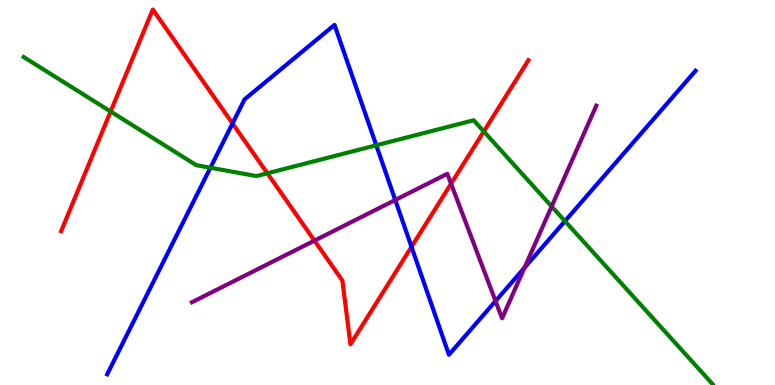[{'lines': ['blue', 'red'], 'intersections': [{'x': 3.0, 'y': 6.79}, {'x': 5.31, 'y': 3.59}]}, {'lines': ['green', 'red'], 'intersections': [{'x': 1.43, 'y': 7.1}, {'x': 3.45, 'y': 5.5}, {'x': 6.24, 'y': 6.59}]}, {'lines': ['purple', 'red'], 'intersections': [{'x': 4.06, 'y': 3.75}, {'x': 5.82, 'y': 5.23}]}, {'lines': ['blue', 'green'], 'intersections': [{'x': 2.71, 'y': 5.64}, {'x': 4.86, 'y': 6.23}, {'x': 7.29, 'y': 4.26}]}, {'lines': ['blue', 'purple'], 'intersections': [{'x': 5.1, 'y': 4.81}, {'x': 6.39, 'y': 2.18}, {'x': 6.77, 'y': 3.05}]}, {'lines': ['green', 'purple'], 'intersections': [{'x': 7.12, 'y': 4.64}]}]